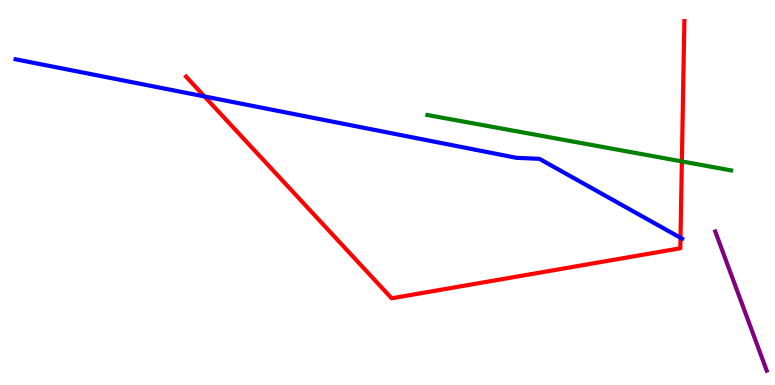[{'lines': ['blue', 'red'], 'intersections': [{'x': 2.64, 'y': 7.49}, {'x': 8.78, 'y': 3.82}]}, {'lines': ['green', 'red'], 'intersections': [{'x': 8.8, 'y': 5.81}]}, {'lines': ['purple', 'red'], 'intersections': []}, {'lines': ['blue', 'green'], 'intersections': []}, {'lines': ['blue', 'purple'], 'intersections': []}, {'lines': ['green', 'purple'], 'intersections': []}]